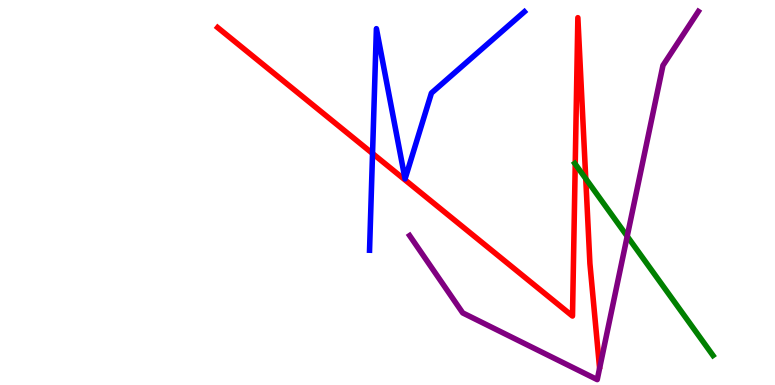[{'lines': ['blue', 'red'], 'intersections': [{'x': 4.81, 'y': 6.01}]}, {'lines': ['green', 'red'], 'intersections': [{'x': 7.42, 'y': 5.74}, {'x': 7.56, 'y': 5.36}]}, {'lines': ['purple', 'red'], 'intersections': []}, {'lines': ['blue', 'green'], 'intersections': []}, {'lines': ['blue', 'purple'], 'intersections': []}, {'lines': ['green', 'purple'], 'intersections': [{'x': 8.09, 'y': 3.86}]}]